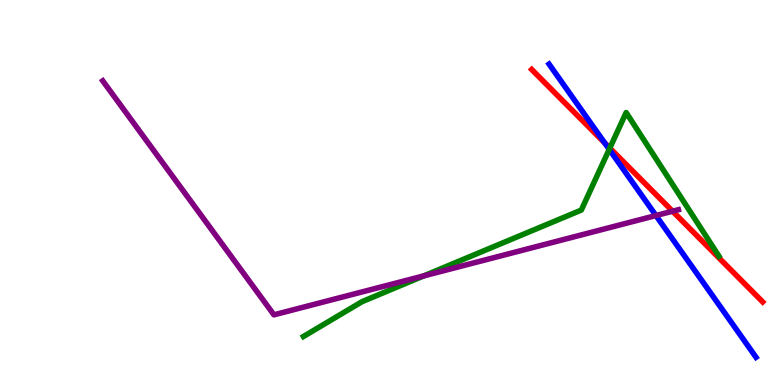[{'lines': ['blue', 'red'], 'intersections': [{'x': 7.8, 'y': 6.29}]}, {'lines': ['green', 'red'], 'intersections': [{'x': 7.87, 'y': 6.15}]}, {'lines': ['purple', 'red'], 'intersections': [{'x': 8.68, 'y': 4.51}]}, {'lines': ['blue', 'green'], 'intersections': [{'x': 7.86, 'y': 6.12}]}, {'lines': ['blue', 'purple'], 'intersections': [{'x': 8.46, 'y': 4.4}]}, {'lines': ['green', 'purple'], 'intersections': [{'x': 5.47, 'y': 2.83}]}]